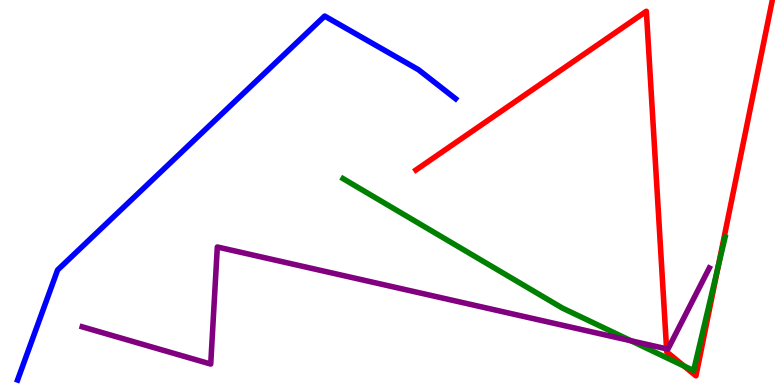[{'lines': ['blue', 'red'], 'intersections': []}, {'lines': ['green', 'red'], 'intersections': [{'x': 8.83, 'y': 0.494}, {'x': 9.27, 'y': 3.07}]}, {'lines': ['purple', 'red'], 'intersections': [{'x': 8.6, 'y': 0.939}]}, {'lines': ['blue', 'green'], 'intersections': []}, {'lines': ['blue', 'purple'], 'intersections': []}, {'lines': ['green', 'purple'], 'intersections': [{'x': 8.14, 'y': 1.15}]}]